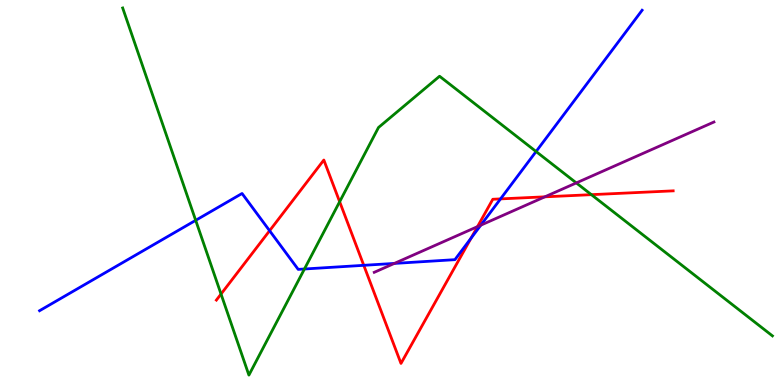[{'lines': ['blue', 'red'], 'intersections': [{'x': 3.48, 'y': 4.01}, {'x': 4.69, 'y': 3.11}, {'x': 6.08, 'y': 3.81}, {'x': 6.46, 'y': 4.83}]}, {'lines': ['green', 'red'], 'intersections': [{'x': 2.85, 'y': 2.36}, {'x': 4.38, 'y': 4.76}, {'x': 7.63, 'y': 4.94}]}, {'lines': ['purple', 'red'], 'intersections': [{'x': 6.16, 'y': 4.11}, {'x': 7.03, 'y': 4.89}]}, {'lines': ['blue', 'green'], 'intersections': [{'x': 2.53, 'y': 4.28}, {'x': 3.93, 'y': 3.01}, {'x': 6.92, 'y': 6.06}]}, {'lines': ['blue', 'purple'], 'intersections': [{'x': 5.09, 'y': 3.16}, {'x': 6.2, 'y': 4.15}]}, {'lines': ['green', 'purple'], 'intersections': [{'x': 7.44, 'y': 5.25}]}]